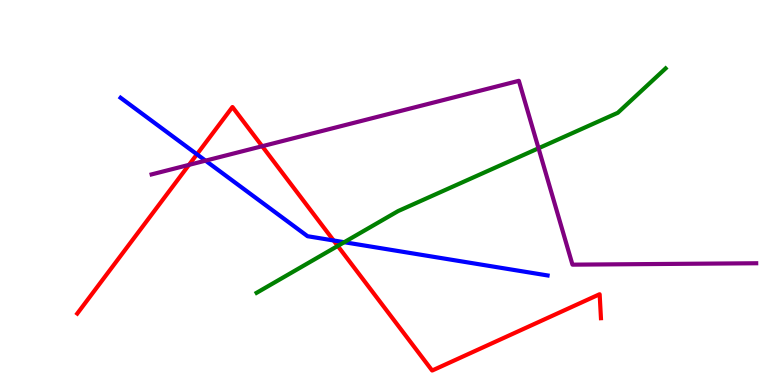[{'lines': ['blue', 'red'], 'intersections': [{'x': 2.54, 'y': 5.99}, {'x': 4.3, 'y': 3.75}]}, {'lines': ['green', 'red'], 'intersections': [{'x': 4.36, 'y': 3.61}]}, {'lines': ['purple', 'red'], 'intersections': [{'x': 2.44, 'y': 5.72}, {'x': 3.38, 'y': 6.2}]}, {'lines': ['blue', 'green'], 'intersections': [{'x': 4.44, 'y': 3.71}]}, {'lines': ['blue', 'purple'], 'intersections': [{'x': 2.65, 'y': 5.83}]}, {'lines': ['green', 'purple'], 'intersections': [{'x': 6.95, 'y': 6.15}]}]